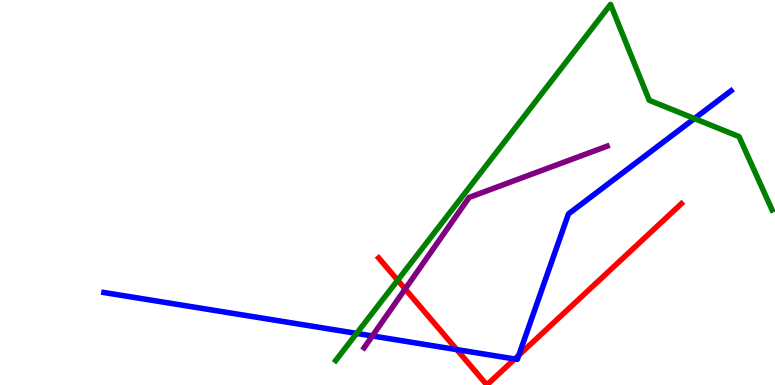[{'lines': ['blue', 'red'], 'intersections': [{'x': 5.89, 'y': 0.919}, {'x': 6.64, 'y': 0.676}, {'x': 6.69, 'y': 0.775}]}, {'lines': ['green', 'red'], 'intersections': [{'x': 5.13, 'y': 2.72}]}, {'lines': ['purple', 'red'], 'intersections': [{'x': 5.23, 'y': 2.49}]}, {'lines': ['blue', 'green'], 'intersections': [{'x': 4.6, 'y': 1.34}, {'x': 8.96, 'y': 6.92}]}, {'lines': ['blue', 'purple'], 'intersections': [{'x': 4.8, 'y': 1.27}]}, {'lines': ['green', 'purple'], 'intersections': []}]